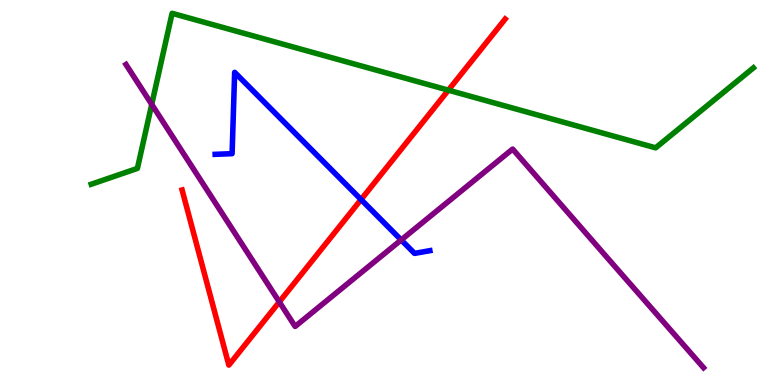[{'lines': ['blue', 'red'], 'intersections': [{'x': 4.66, 'y': 4.82}]}, {'lines': ['green', 'red'], 'intersections': [{'x': 5.79, 'y': 7.66}]}, {'lines': ['purple', 'red'], 'intersections': [{'x': 3.6, 'y': 2.16}]}, {'lines': ['blue', 'green'], 'intersections': []}, {'lines': ['blue', 'purple'], 'intersections': [{'x': 5.18, 'y': 3.77}]}, {'lines': ['green', 'purple'], 'intersections': [{'x': 1.96, 'y': 7.29}]}]